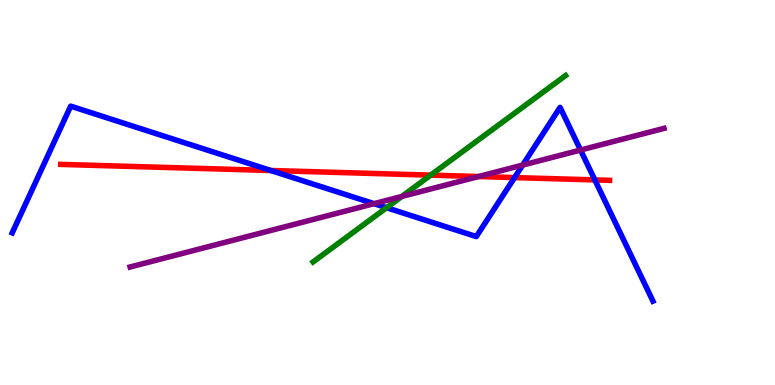[{'lines': ['blue', 'red'], 'intersections': [{'x': 3.49, 'y': 5.57}, {'x': 6.64, 'y': 5.39}, {'x': 7.68, 'y': 5.33}]}, {'lines': ['green', 'red'], 'intersections': [{'x': 5.56, 'y': 5.45}]}, {'lines': ['purple', 'red'], 'intersections': [{'x': 6.17, 'y': 5.41}]}, {'lines': ['blue', 'green'], 'intersections': [{'x': 4.99, 'y': 4.6}]}, {'lines': ['blue', 'purple'], 'intersections': [{'x': 4.83, 'y': 4.71}, {'x': 6.74, 'y': 5.71}, {'x': 7.49, 'y': 6.1}]}, {'lines': ['green', 'purple'], 'intersections': [{'x': 5.18, 'y': 4.9}]}]